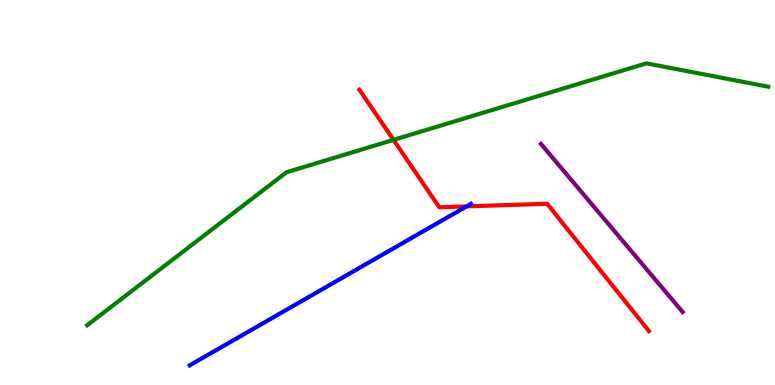[{'lines': ['blue', 'red'], 'intersections': [{'x': 6.02, 'y': 4.64}]}, {'lines': ['green', 'red'], 'intersections': [{'x': 5.08, 'y': 6.37}]}, {'lines': ['purple', 'red'], 'intersections': []}, {'lines': ['blue', 'green'], 'intersections': []}, {'lines': ['blue', 'purple'], 'intersections': []}, {'lines': ['green', 'purple'], 'intersections': []}]